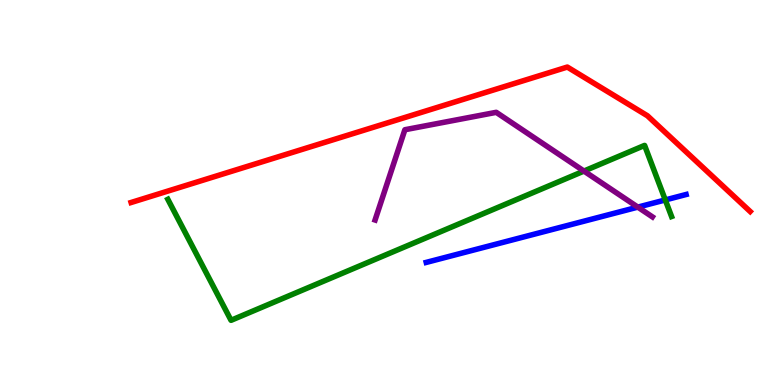[{'lines': ['blue', 'red'], 'intersections': []}, {'lines': ['green', 'red'], 'intersections': []}, {'lines': ['purple', 'red'], 'intersections': []}, {'lines': ['blue', 'green'], 'intersections': [{'x': 8.58, 'y': 4.81}]}, {'lines': ['blue', 'purple'], 'intersections': [{'x': 8.23, 'y': 4.62}]}, {'lines': ['green', 'purple'], 'intersections': [{'x': 7.53, 'y': 5.56}]}]